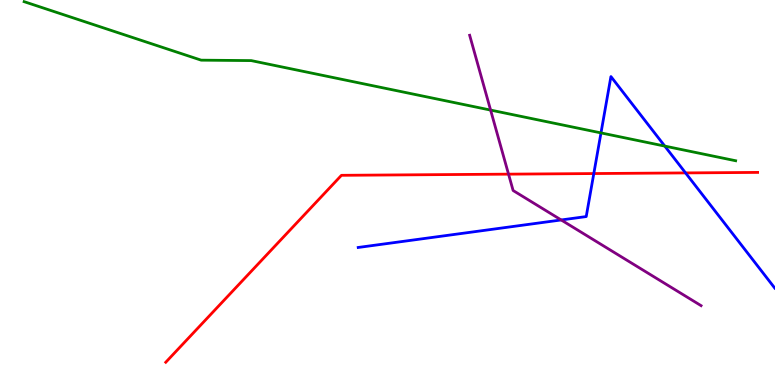[{'lines': ['blue', 'red'], 'intersections': [{'x': 7.66, 'y': 5.49}, {'x': 8.85, 'y': 5.51}]}, {'lines': ['green', 'red'], 'intersections': []}, {'lines': ['purple', 'red'], 'intersections': [{'x': 6.56, 'y': 5.48}]}, {'lines': ['blue', 'green'], 'intersections': [{'x': 7.75, 'y': 6.55}, {'x': 8.58, 'y': 6.21}]}, {'lines': ['blue', 'purple'], 'intersections': [{'x': 7.24, 'y': 4.29}]}, {'lines': ['green', 'purple'], 'intersections': [{'x': 6.33, 'y': 7.14}]}]